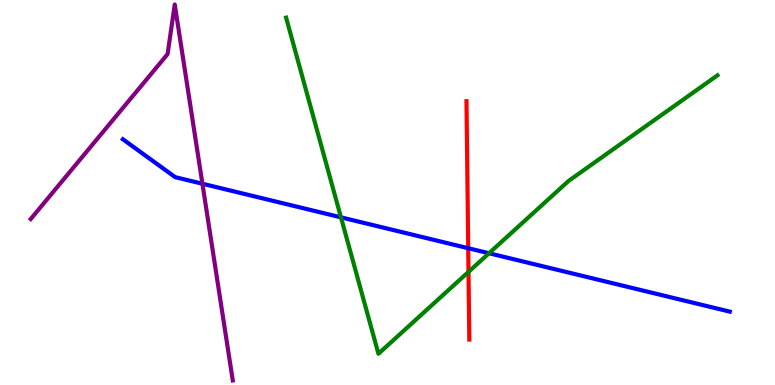[{'lines': ['blue', 'red'], 'intersections': [{'x': 6.04, 'y': 3.55}]}, {'lines': ['green', 'red'], 'intersections': [{'x': 6.05, 'y': 2.94}]}, {'lines': ['purple', 'red'], 'intersections': []}, {'lines': ['blue', 'green'], 'intersections': [{'x': 4.4, 'y': 4.35}, {'x': 6.31, 'y': 3.42}]}, {'lines': ['blue', 'purple'], 'intersections': [{'x': 2.61, 'y': 5.23}]}, {'lines': ['green', 'purple'], 'intersections': []}]